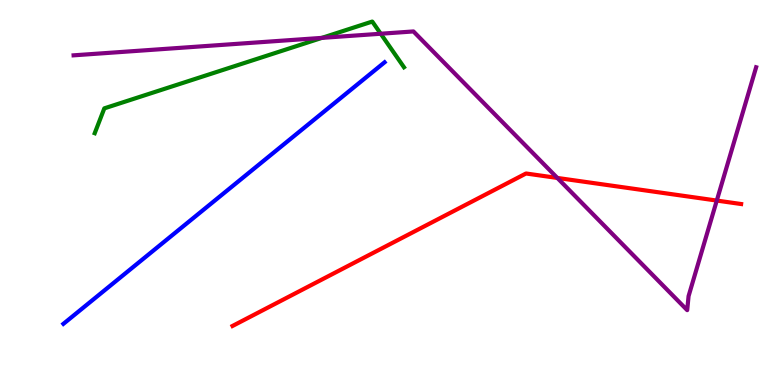[{'lines': ['blue', 'red'], 'intersections': []}, {'lines': ['green', 'red'], 'intersections': []}, {'lines': ['purple', 'red'], 'intersections': [{'x': 7.19, 'y': 5.38}, {'x': 9.25, 'y': 4.79}]}, {'lines': ['blue', 'green'], 'intersections': []}, {'lines': ['blue', 'purple'], 'intersections': []}, {'lines': ['green', 'purple'], 'intersections': [{'x': 4.15, 'y': 9.02}, {'x': 4.91, 'y': 9.12}]}]